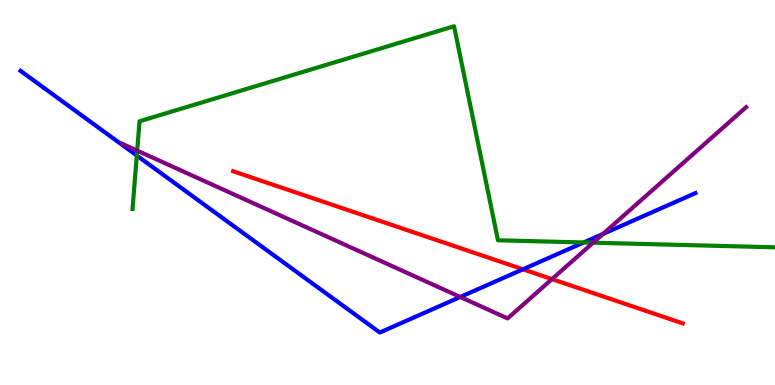[{'lines': ['blue', 'red'], 'intersections': [{'x': 6.75, 'y': 3.01}]}, {'lines': ['green', 'red'], 'intersections': []}, {'lines': ['purple', 'red'], 'intersections': [{'x': 7.12, 'y': 2.75}]}, {'lines': ['blue', 'green'], 'intersections': [{'x': 1.77, 'y': 5.96}, {'x': 7.53, 'y': 3.7}]}, {'lines': ['blue', 'purple'], 'intersections': [{'x': 5.94, 'y': 2.29}, {'x': 7.78, 'y': 3.92}]}, {'lines': ['green', 'purple'], 'intersections': [{'x': 1.77, 'y': 6.09}, {'x': 7.65, 'y': 3.7}]}]